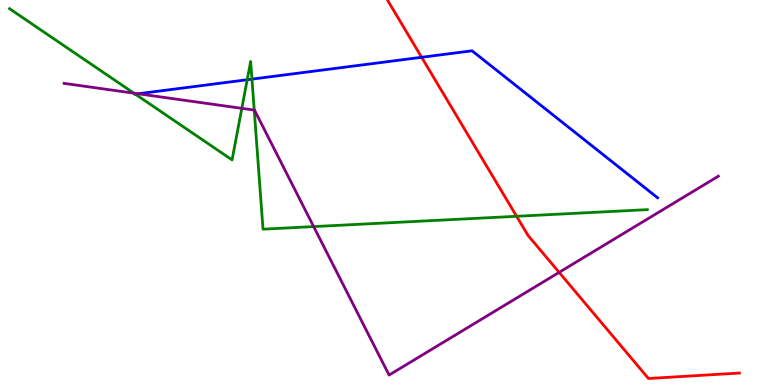[{'lines': ['blue', 'red'], 'intersections': [{'x': 5.44, 'y': 8.51}]}, {'lines': ['green', 'red'], 'intersections': [{'x': 6.67, 'y': 4.38}]}, {'lines': ['purple', 'red'], 'intersections': [{'x': 7.21, 'y': 2.93}]}, {'lines': ['blue', 'green'], 'intersections': [{'x': 1.75, 'y': 7.55}, {'x': 3.19, 'y': 7.93}, {'x': 3.25, 'y': 7.94}]}, {'lines': ['blue', 'purple'], 'intersections': [{'x': 1.78, 'y': 7.56}]}, {'lines': ['green', 'purple'], 'intersections': [{'x': 1.73, 'y': 7.58}, {'x': 3.12, 'y': 7.19}, {'x': 3.28, 'y': 7.14}, {'x': 4.05, 'y': 4.11}]}]